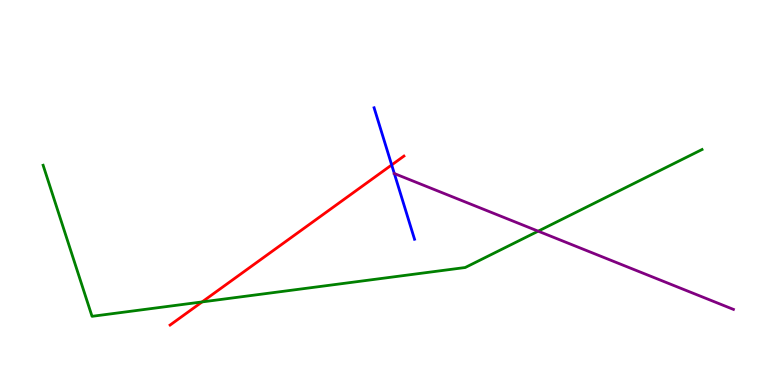[{'lines': ['blue', 'red'], 'intersections': [{'x': 5.05, 'y': 5.72}]}, {'lines': ['green', 'red'], 'intersections': [{'x': 2.61, 'y': 2.16}]}, {'lines': ['purple', 'red'], 'intersections': []}, {'lines': ['blue', 'green'], 'intersections': []}, {'lines': ['blue', 'purple'], 'intersections': [{'x': 5.09, 'y': 5.49}]}, {'lines': ['green', 'purple'], 'intersections': [{'x': 6.94, 'y': 4.0}]}]